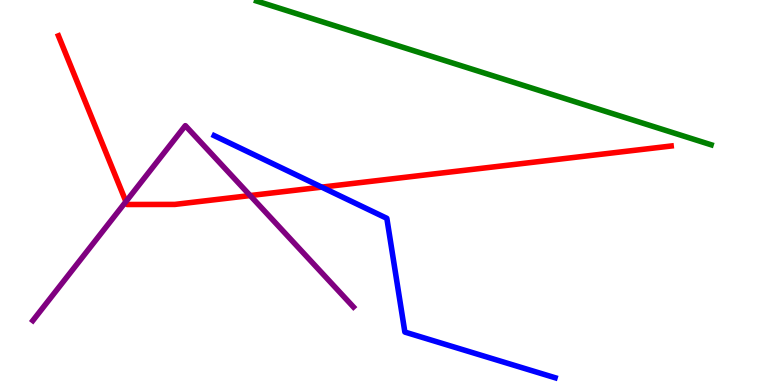[{'lines': ['blue', 'red'], 'intersections': [{'x': 4.15, 'y': 5.14}]}, {'lines': ['green', 'red'], 'intersections': []}, {'lines': ['purple', 'red'], 'intersections': [{'x': 1.62, 'y': 4.76}, {'x': 3.23, 'y': 4.92}]}, {'lines': ['blue', 'green'], 'intersections': []}, {'lines': ['blue', 'purple'], 'intersections': []}, {'lines': ['green', 'purple'], 'intersections': []}]